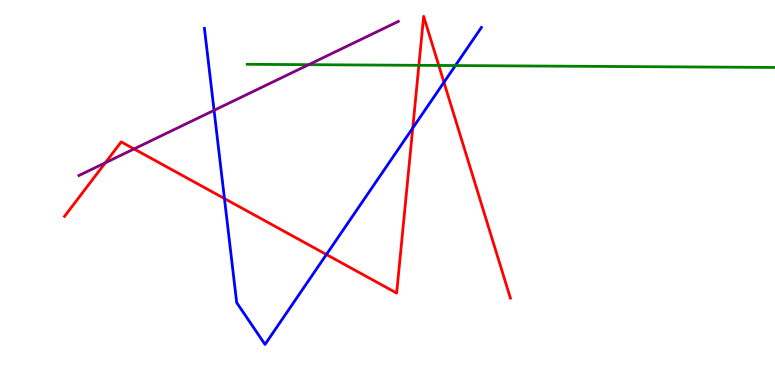[{'lines': ['blue', 'red'], 'intersections': [{'x': 2.9, 'y': 4.84}, {'x': 4.21, 'y': 3.39}, {'x': 5.33, 'y': 6.67}, {'x': 5.73, 'y': 7.86}]}, {'lines': ['green', 'red'], 'intersections': [{'x': 5.4, 'y': 8.3}, {'x': 5.66, 'y': 8.3}]}, {'lines': ['purple', 'red'], 'intersections': [{'x': 1.36, 'y': 5.77}, {'x': 1.73, 'y': 6.13}]}, {'lines': ['blue', 'green'], 'intersections': [{'x': 5.88, 'y': 8.3}]}, {'lines': ['blue', 'purple'], 'intersections': [{'x': 2.76, 'y': 7.13}]}, {'lines': ['green', 'purple'], 'intersections': [{'x': 3.98, 'y': 8.32}]}]